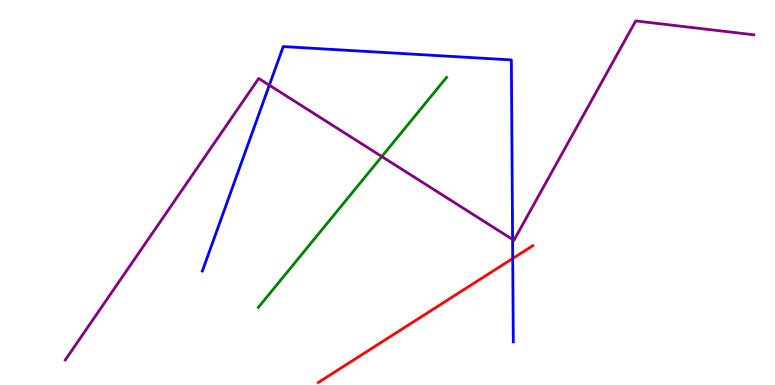[{'lines': ['blue', 'red'], 'intersections': [{'x': 6.62, 'y': 3.29}]}, {'lines': ['green', 'red'], 'intersections': []}, {'lines': ['purple', 'red'], 'intersections': []}, {'lines': ['blue', 'green'], 'intersections': []}, {'lines': ['blue', 'purple'], 'intersections': [{'x': 3.48, 'y': 7.79}, {'x': 6.61, 'y': 3.78}]}, {'lines': ['green', 'purple'], 'intersections': [{'x': 4.93, 'y': 5.93}]}]